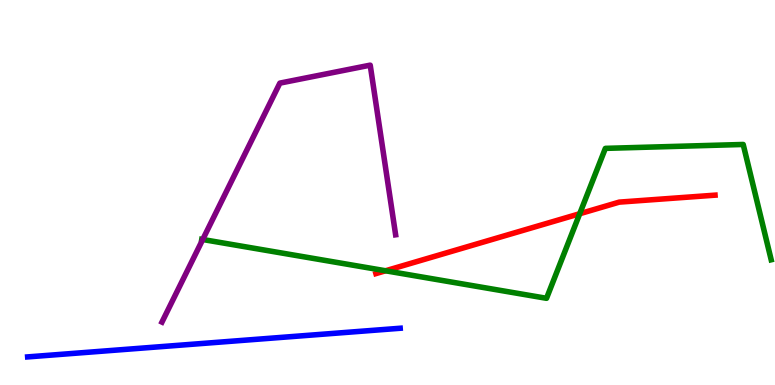[{'lines': ['blue', 'red'], 'intersections': []}, {'lines': ['green', 'red'], 'intersections': [{'x': 4.97, 'y': 2.97}, {'x': 7.48, 'y': 4.45}]}, {'lines': ['purple', 'red'], 'intersections': []}, {'lines': ['blue', 'green'], 'intersections': []}, {'lines': ['blue', 'purple'], 'intersections': []}, {'lines': ['green', 'purple'], 'intersections': [{'x': 2.62, 'y': 3.78}]}]